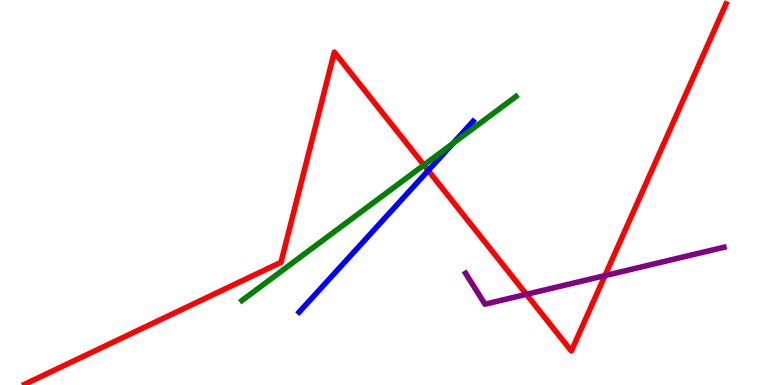[{'lines': ['blue', 'red'], 'intersections': [{'x': 5.53, 'y': 5.57}]}, {'lines': ['green', 'red'], 'intersections': [{'x': 5.47, 'y': 5.71}]}, {'lines': ['purple', 'red'], 'intersections': [{'x': 6.79, 'y': 2.36}, {'x': 7.81, 'y': 2.84}]}, {'lines': ['blue', 'green'], 'intersections': [{'x': 5.84, 'y': 6.27}]}, {'lines': ['blue', 'purple'], 'intersections': []}, {'lines': ['green', 'purple'], 'intersections': []}]